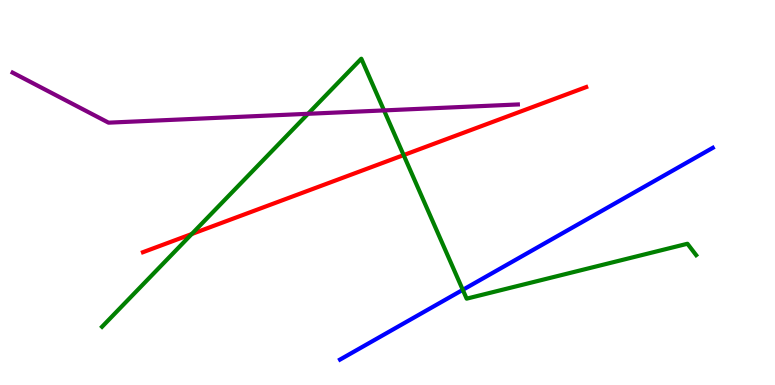[{'lines': ['blue', 'red'], 'intersections': []}, {'lines': ['green', 'red'], 'intersections': [{'x': 2.47, 'y': 3.92}, {'x': 5.21, 'y': 5.97}]}, {'lines': ['purple', 'red'], 'intersections': []}, {'lines': ['blue', 'green'], 'intersections': [{'x': 5.97, 'y': 2.47}]}, {'lines': ['blue', 'purple'], 'intersections': []}, {'lines': ['green', 'purple'], 'intersections': [{'x': 3.97, 'y': 7.04}, {'x': 4.96, 'y': 7.13}]}]